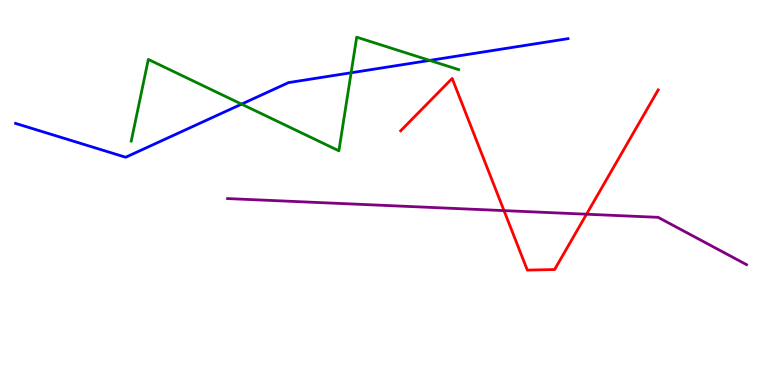[{'lines': ['blue', 'red'], 'intersections': []}, {'lines': ['green', 'red'], 'intersections': []}, {'lines': ['purple', 'red'], 'intersections': [{'x': 6.5, 'y': 4.53}, {'x': 7.57, 'y': 4.44}]}, {'lines': ['blue', 'green'], 'intersections': [{'x': 3.12, 'y': 7.3}, {'x': 4.53, 'y': 8.11}, {'x': 5.54, 'y': 8.43}]}, {'lines': ['blue', 'purple'], 'intersections': []}, {'lines': ['green', 'purple'], 'intersections': []}]